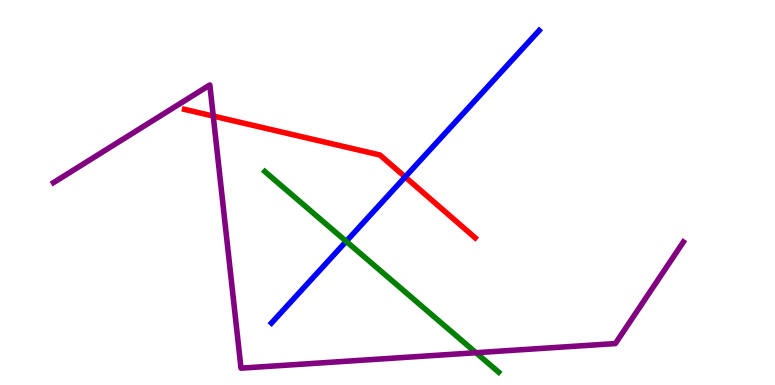[{'lines': ['blue', 'red'], 'intersections': [{'x': 5.23, 'y': 5.4}]}, {'lines': ['green', 'red'], 'intersections': []}, {'lines': ['purple', 'red'], 'intersections': [{'x': 2.75, 'y': 6.99}]}, {'lines': ['blue', 'green'], 'intersections': [{'x': 4.47, 'y': 3.73}]}, {'lines': ['blue', 'purple'], 'intersections': []}, {'lines': ['green', 'purple'], 'intersections': [{'x': 6.14, 'y': 0.839}]}]